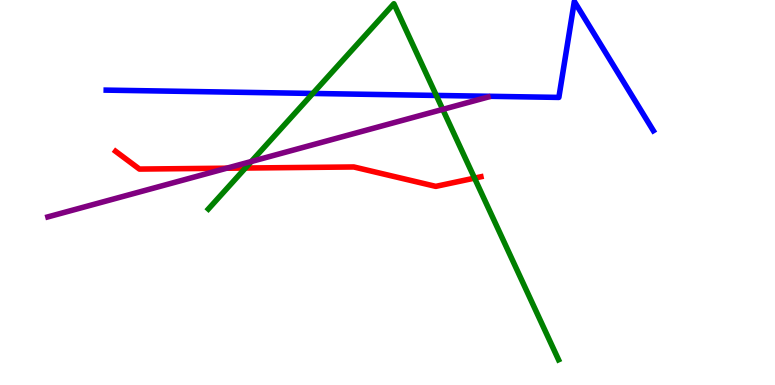[{'lines': ['blue', 'red'], 'intersections': []}, {'lines': ['green', 'red'], 'intersections': [{'x': 3.17, 'y': 5.64}, {'x': 6.12, 'y': 5.37}]}, {'lines': ['purple', 'red'], 'intersections': [{'x': 2.92, 'y': 5.63}]}, {'lines': ['blue', 'green'], 'intersections': [{'x': 4.04, 'y': 7.57}, {'x': 5.63, 'y': 7.52}]}, {'lines': ['blue', 'purple'], 'intersections': []}, {'lines': ['green', 'purple'], 'intersections': [{'x': 3.24, 'y': 5.8}, {'x': 5.71, 'y': 7.16}]}]